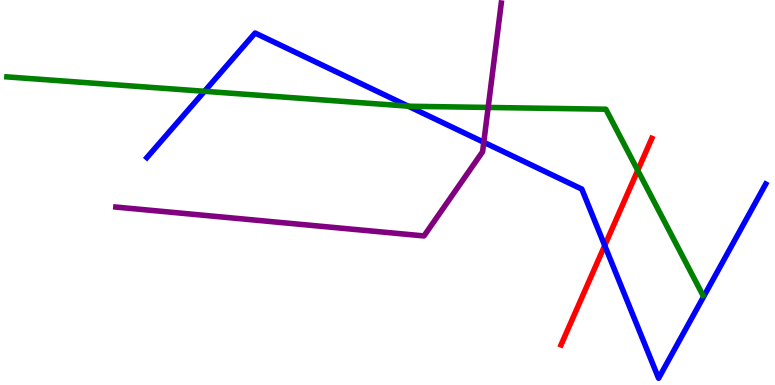[{'lines': ['blue', 'red'], 'intersections': [{'x': 7.8, 'y': 3.62}]}, {'lines': ['green', 'red'], 'intersections': [{'x': 8.23, 'y': 5.57}]}, {'lines': ['purple', 'red'], 'intersections': []}, {'lines': ['blue', 'green'], 'intersections': [{'x': 2.64, 'y': 7.63}, {'x': 5.27, 'y': 7.24}]}, {'lines': ['blue', 'purple'], 'intersections': [{'x': 6.24, 'y': 6.3}]}, {'lines': ['green', 'purple'], 'intersections': [{'x': 6.3, 'y': 7.21}]}]